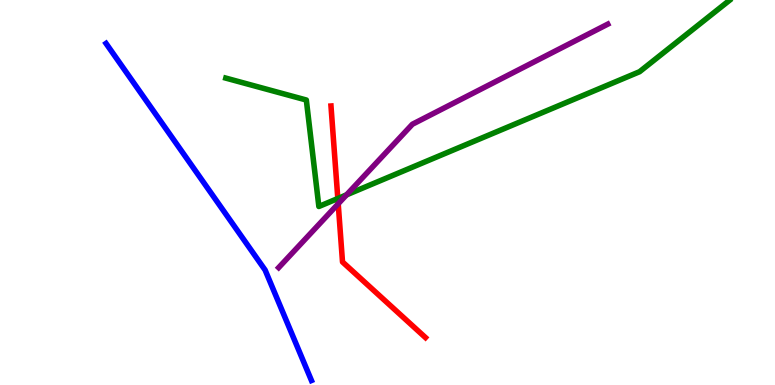[{'lines': ['blue', 'red'], 'intersections': []}, {'lines': ['green', 'red'], 'intersections': [{'x': 4.36, 'y': 4.84}]}, {'lines': ['purple', 'red'], 'intersections': [{'x': 4.36, 'y': 4.71}]}, {'lines': ['blue', 'green'], 'intersections': []}, {'lines': ['blue', 'purple'], 'intersections': []}, {'lines': ['green', 'purple'], 'intersections': [{'x': 4.47, 'y': 4.94}]}]